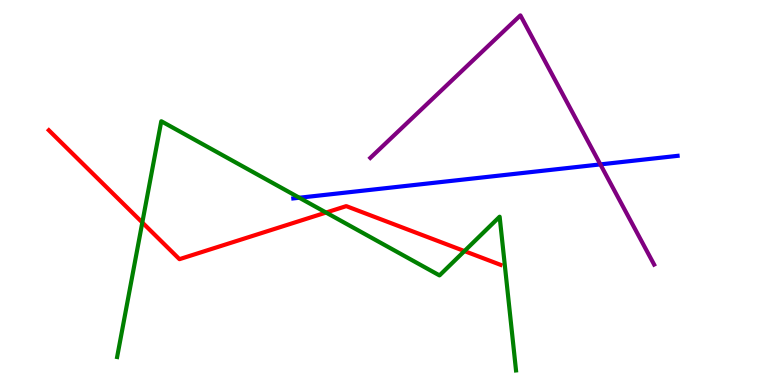[{'lines': ['blue', 'red'], 'intersections': []}, {'lines': ['green', 'red'], 'intersections': [{'x': 1.84, 'y': 4.22}, {'x': 4.21, 'y': 4.48}, {'x': 5.99, 'y': 3.48}]}, {'lines': ['purple', 'red'], 'intersections': []}, {'lines': ['blue', 'green'], 'intersections': [{'x': 3.86, 'y': 4.86}]}, {'lines': ['blue', 'purple'], 'intersections': [{'x': 7.75, 'y': 5.73}]}, {'lines': ['green', 'purple'], 'intersections': []}]